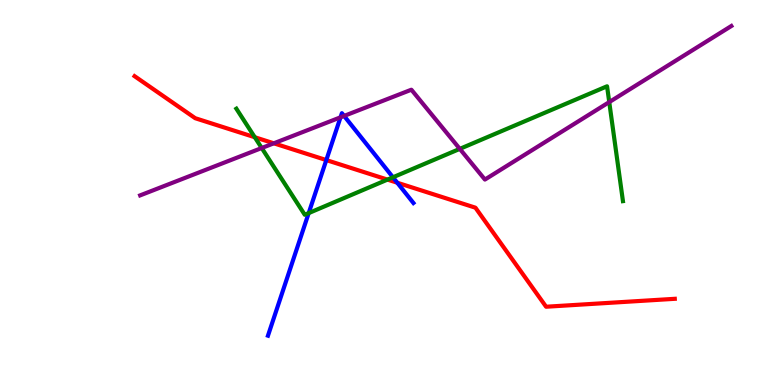[{'lines': ['blue', 'red'], 'intersections': [{'x': 4.21, 'y': 5.84}, {'x': 5.13, 'y': 5.25}]}, {'lines': ['green', 'red'], 'intersections': [{'x': 3.29, 'y': 6.44}, {'x': 5.0, 'y': 5.33}]}, {'lines': ['purple', 'red'], 'intersections': [{'x': 3.53, 'y': 6.28}]}, {'lines': ['blue', 'green'], 'intersections': [{'x': 3.98, 'y': 4.47}, {'x': 5.07, 'y': 5.4}]}, {'lines': ['blue', 'purple'], 'intersections': [{'x': 4.39, 'y': 6.95}, {'x': 4.44, 'y': 6.99}]}, {'lines': ['green', 'purple'], 'intersections': [{'x': 3.38, 'y': 6.16}, {'x': 5.93, 'y': 6.13}, {'x': 7.86, 'y': 7.35}]}]